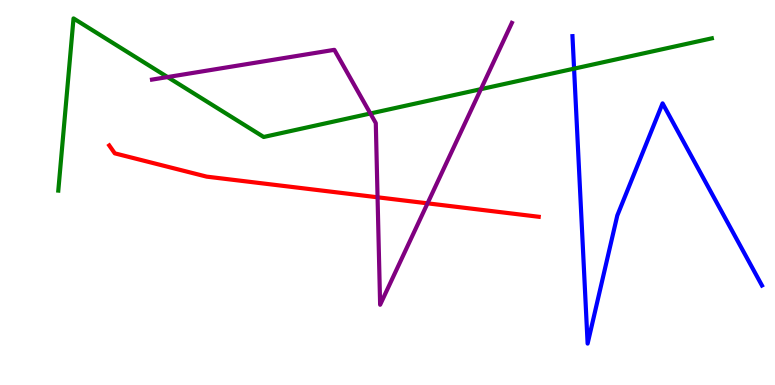[{'lines': ['blue', 'red'], 'intersections': []}, {'lines': ['green', 'red'], 'intersections': []}, {'lines': ['purple', 'red'], 'intersections': [{'x': 4.87, 'y': 4.88}, {'x': 5.52, 'y': 4.72}]}, {'lines': ['blue', 'green'], 'intersections': [{'x': 7.41, 'y': 8.22}]}, {'lines': ['blue', 'purple'], 'intersections': []}, {'lines': ['green', 'purple'], 'intersections': [{'x': 2.16, 'y': 8.0}, {'x': 4.78, 'y': 7.05}, {'x': 6.21, 'y': 7.68}]}]